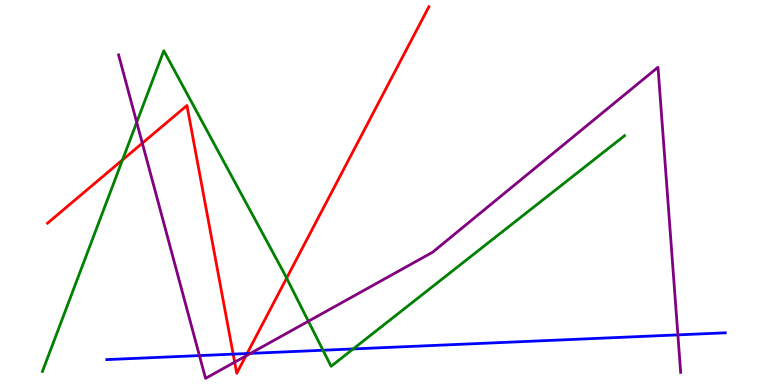[{'lines': ['blue', 'red'], 'intersections': [{'x': 3.01, 'y': 0.802}, {'x': 3.19, 'y': 0.817}]}, {'lines': ['green', 'red'], 'intersections': [{'x': 1.58, 'y': 5.85}, {'x': 3.7, 'y': 2.78}]}, {'lines': ['purple', 'red'], 'intersections': [{'x': 1.84, 'y': 6.28}, {'x': 3.03, 'y': 0.593}, {'x': 3.17, 'y': 0.753}]}, {'lines': ['blue', 'green'], 'intersections': [{'x': 4.17, 'y': 0.903}, {'x': 4.56, 'y': 0.937}]}, {'lines': ['blue', 'purple'], 'intersections': [{'x': 2.57, 'y': 0.764}, {'x': 3.23, 'y': 0.821}, {'x': 8.75, 'y': 1.3}]}, {'lines': ['green', 'purple'], 'intersections': [{'x': 1.76, 'y': 6.82}, {'x': 3.98, 'y': 1.66}]}]